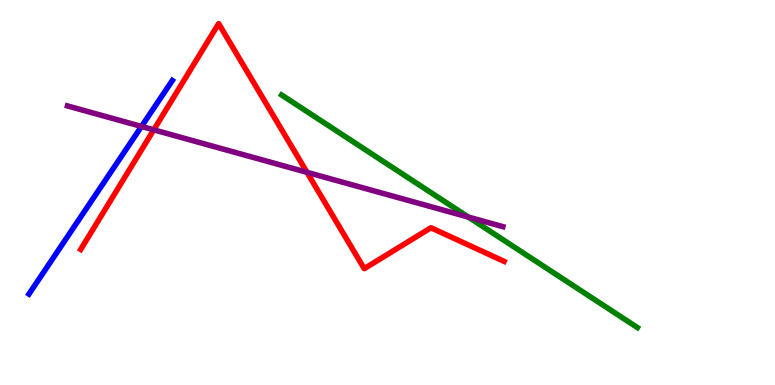[{'lines': ['blue', 'red'], 'intersections': []}, {'lines': ['green', 'red'], 'intersections': []}, {'lines': ['purple', 'red'], 'intersections': [{'x': 1.98, 'y': 6.63}, {'x': 3.96, 'y': 5.52}]}, {'lines': ['blue', 'green'], 'intersections': []}, {'lines': ['blue', 'purple'], 'intersections': [{'x': 1.83, 'y': 6.72}]}, {'lines': ['green', 'purple'], 'intersections': [{'x': 6.04, 'y': 4.36}]}]